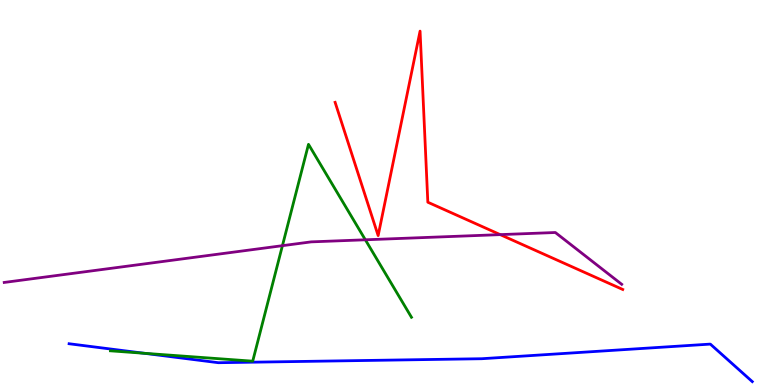[{'lines': ['blue', 'red'], 'intersections': []}, {'lines': ['green', 'red'], 'intersections': []}, {'lines': ['purple', 'red'], 'intersections': [{'x': 6.45, 'y': 3.91}]}, {'lines': ['blue', 'green'], 'intersections': [{'x': 1.86, 'y': 0.824}]}, {'lines': ['blue', 'purple'], 'intersections': []}, {'lines': ['green', 'purple'], 'intersections': [{'x': 3.64, 'y': 3.62}, {'x': 4.71, 'y': 3.77}]}]